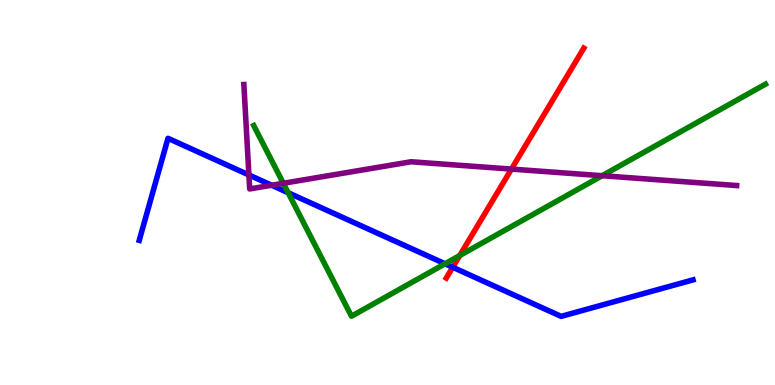[{'lines': ['blue', 'red'], 'intersections': [{'x': 5.84, 'y': 3.06}]}, {'lines': ['green', 'red'], 'intersections': [{'x': 5.93, 'y': 3.36}]}, {'lines': ['purple', 'red'], 'intersections': [{'x': 6.6, 'y': 5.61}]}, {'lines': ['blue', 'green'], 'intersections': [{'x': 3.72, 'y': 4.99}, {'x': 5.74, 'y': 3.15}]}, {'lines': ['blue', 'purple'], 'intersections': [{'x': 3.21, 'y': 5.46}, {'x': 3.51, 'y': 5.19}]}, {'lines': ['green', 'purple'], 'intersections': [{'x': 3.66, 'y': 5.24}, {'x': 7.77, 'y': 5.44}]}]